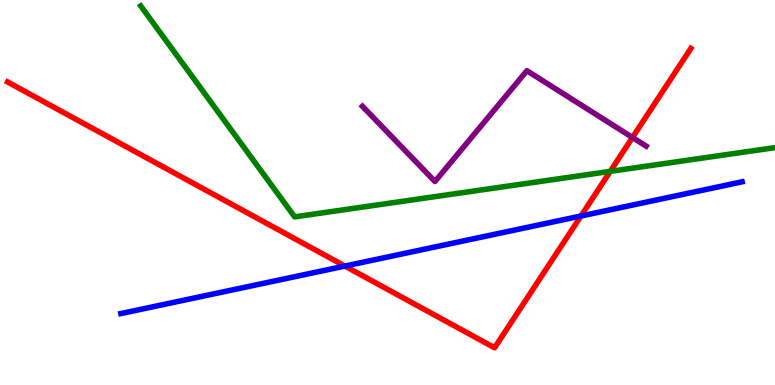[{'lines': ['blue', 'red'], 'intersections': [{'x': 4.45, 'y': 3.09}, {'x': 7.5, 'y': 4.39}]}, {'lines': ['green', 'red'], 'intersections': [{'x': 7.87, 'y': 5.55}]}, {'lines': ['purple', 'red'], 'intersections': [{'x': 8.16, 'y': 6.43}]}, {'lines': ['blue', 'green'], 'intersections': []}, {'lines': ['blue', 'purple'], 'intersections': []}, {'lines': ['green', 'purple'], 'intersections': []}]